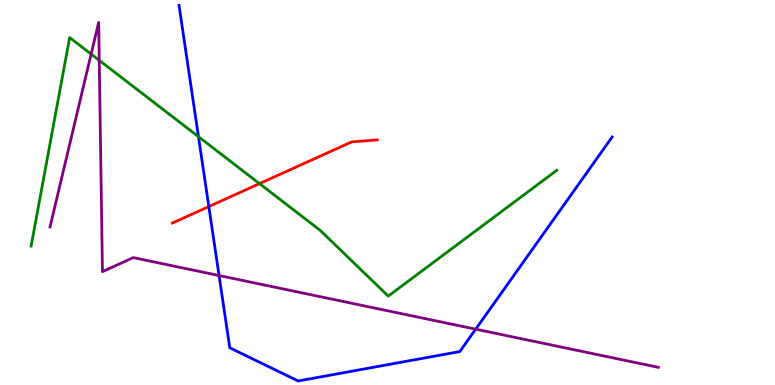[{'lines': ['blue', 'red'], 'intersections': [{'x': 2.69, 'y': 4.63}]}, {'lines': ['green', 'red'], 'intersections': [{'x': 3.35, 'y': 5.23}]}, {'lines': ['purple', 'red'], 'intersections': []}, {'lines': ['blue', 'green'], 'intersections': [{'x': 2.56, 'y': 6.45}]}, {'lines': ['blue', 'purple'], 'intersections': [{'x': 2.83, 'y': 2.84}, {'x': 6.14, 'y': 1.45}]}, {'lines': ['green', 'purple'], 'intersections': [{'x': 1.18, 'y': 8.6}, {'x': 1.28, 'y': 8.43}]}]